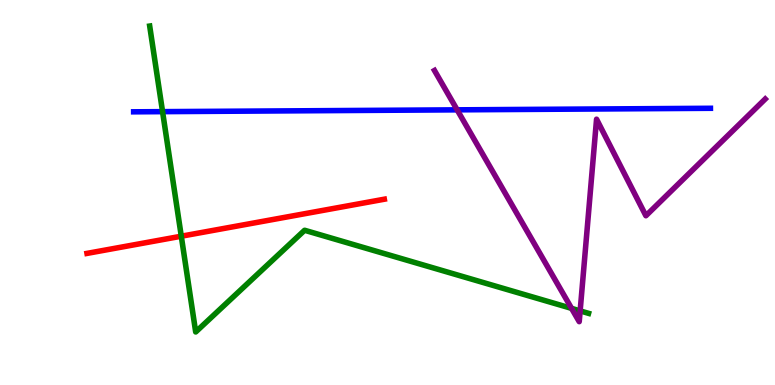[{'lines': ['blue', 'red'], 'intersections': []}, {'lines': ['green', 'red'], 'intersections': [{'x': 2.34, 'y': 3.86}]}, {'lines': ['purple', 'red'], 'intersections': []}, {'lines': ['blue', 'green'], 'intersections': [{'x': 2.1, 'y': 7.1}]}, {'lines': ['blue', 'purple'], 'intersections': [{'x': 5.9, 'y': 7.15}]}, {'lines': ['green', 'purple'], 'intersections': [{'x': 7.38, 'y': 1.99}, {'x': 7.49, 'y': 1.92}]}]